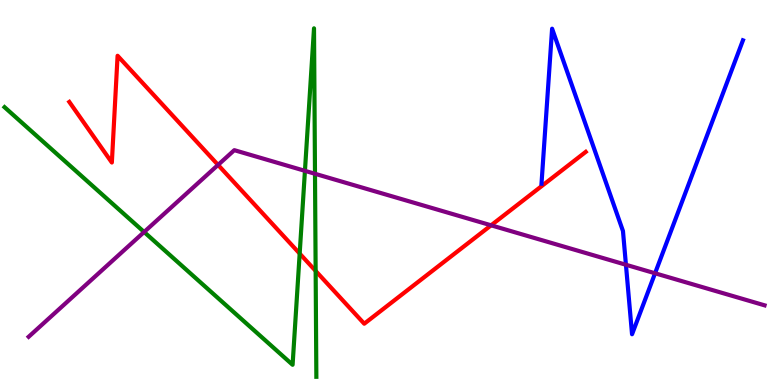[{'lines': ['blue', 'red'], 'intersections': []}, {'lines': ['green', 'red'], 'intersections': [{'x': 3.87, 'y': 3.41}, {'x': 4.07, 'y': 2.96}]}, {'lines': ['purple', 'red'], 'intersections': [{'x': 2.81, 'y': 5.72}, {'x': 6.34, 'y': 4.15}]}, {'lines': ['blue', 'green'], 'intersections': []}, {'lines': ['blue', 'purple'], 'intersections': [{'x': 8.08, 'y': 3.12}, {'x': 8.45, 'y': 2.9}]}, {'lines': ['green', 'purple'], 'intersections': [{'x': 1.86, 'y': 3.97}, {'x': 3.93, 'y': 5.56}, {'x': 4.06, 'y': 5.49}]}]